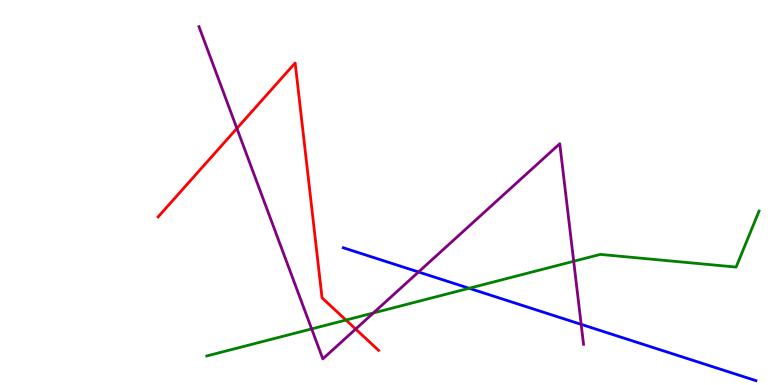[{'lines': ['blue', 'red'], 'intersections': []}, {'lines': ['green', 'red'], 'intersections': [{'x': 4.46, 'y': 1.69}]}, {'lines': ['purple', 'red'], 'intersections': [{'x': 3.06, 'y': 6.66}, {'x': 4.59, 'y': 1.45}]}, {'lines': ['blue', 'green'], 'intersections': [{'x': 6.05, 'y': 2.51}]}, {'lines': ['blue', 'purple'], 'intersections': [{'x': 5.4, 'y': 2.94}, {'x': 7.5, 'y': 1.57}]}, {'lines': ['green', 'purple'], 'intersections': [{'x': 4.02, 'y': 1.46}, {'x': 4.82, 'y': 1.87}, {'x': 7.4, 'y': 3.21}]}]